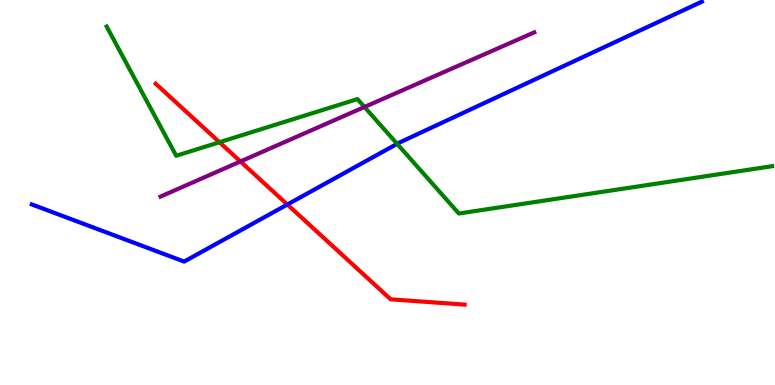[{'lines': ['blue', 'red'], 'intersections': [{'x': 3.71, 'y': 4.69}]}, {'lines': ['green', 'red'], 'intersections': [{'x': 2.83, 'y': 6.31}]}, {'lines': ['purple', 'red'], 'intersections': [{'x': 3.1, 'y': 5.81}]}, {'lines': ['blue', 'green'], 'intersections': [{'x': 5.12, 'y': 6.26}]}, {'lines': ['blue', 'purple'], 'intersections': []}, {'lines': ['green', 'purple'], 'intersections': [{'x': 4.7, 'y': 7.22}]}]